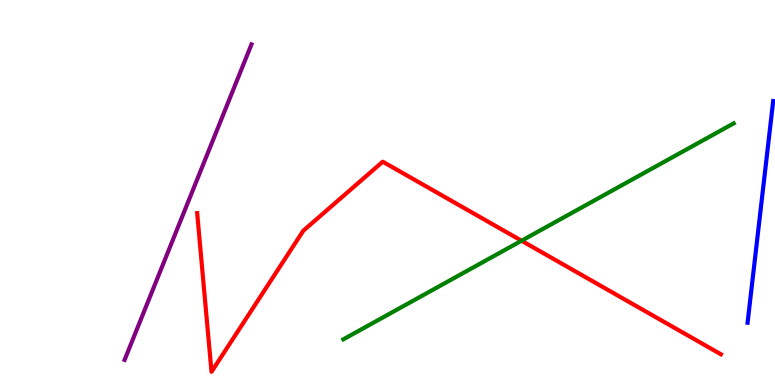[{'lines': ['blue', 'red'], 'intersections': []}, {'lines': ['green', 'red'], 'intersections': [{'x': 6.73, 'y': 3.75}]}, {'lines': ['purple', 'red'], 'intersections': []}, {'lines': ['blue', 'green'], 'intersections': []}, {'lines': ['blue', 'purple'], 'intersections': []}, {'lines': ['green', 'purple'], 'intersections': []}]